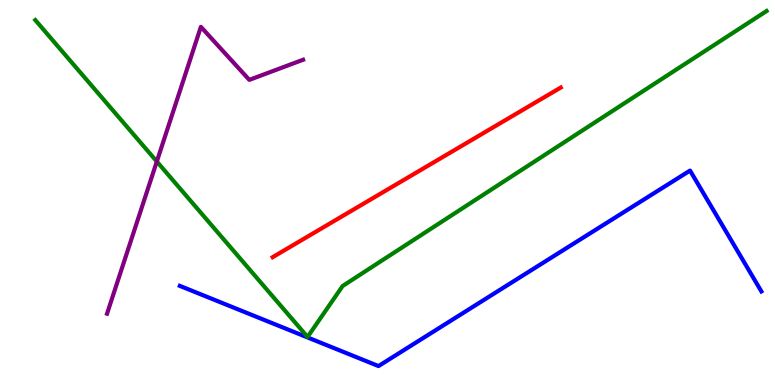[{'lines': ['blue', 'red'], 'intersections': []}, {'lines': ['green', 'red'], 'intersections': []}, {'lines': ['purple', 'red'], 'intersections': []}, {'lines': ['blue', 'green'], 'intersections': []}, {'lines': ['blue', 'purple'], 'intersections': []}, {'lines': ['green', 'purple'], 'intersections': [{'x': 2.02, 'y': 5.8}]}]